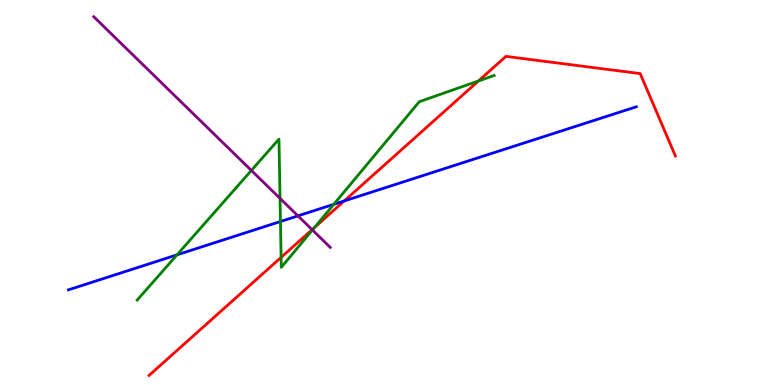[{'lines': ['blue', 'red'], 'intersections': [{'x': 4.44, 'y': 4.78}]}, {'lines': ['green', 'red'], 'intersections': [{'x': 3.63, 'y': 3.31}, {'x': 4.06, 'y': 4.09}, {'x': 6.17, 'y': 7.9}]}, {'lines': ['purple', 'red'], 'intersections': [{'x': 4.03, 'y': 4.03}]}, {'lines': ['blue', 'green'], 'intersections': [{'x': 2.28, 'y': 3.38}, {'x': 3.62, 'y': 4.25}, {'x': 4.31, 'y': 4.69}]}, {'lines': ['blue', 'purple'], 'intersections': [{'x': 3.84, 'y': 4.39}]}, {'lines': ['green', 'purple'], 'intersections': [{'x': 3.24, 'y': 5.57}, {'x': 3.61, 'y': 4.85}, {'x': 4.03, 'y': 4.03}]}]